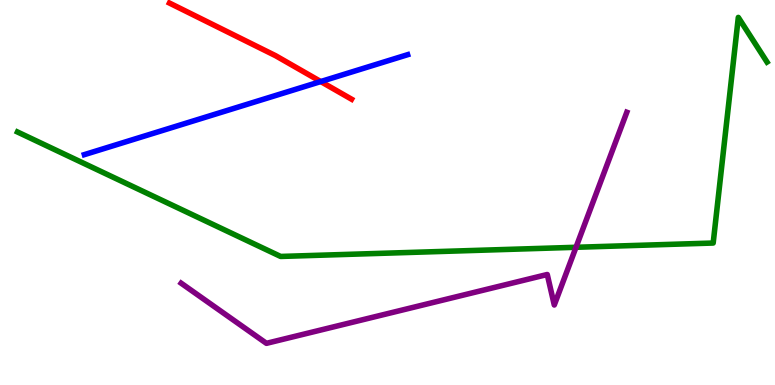[{'lines': ['blue', 'red'], 'intersections': [{'x': 4.14, 'y': 7.88}]}, {'lines': ['green', 'red'], 'intersections': []}, {'lines': ['purple', 'red'], 'intersections': []}, {'lines': ['blue', 'green'], 'intersections': []}, {'lines': ['blue', 'purple'], 'intersections': []}, {'lines': ['green', 'purple'], 'intersections': [{'x': 7.43, 'y': 3.58}]}]